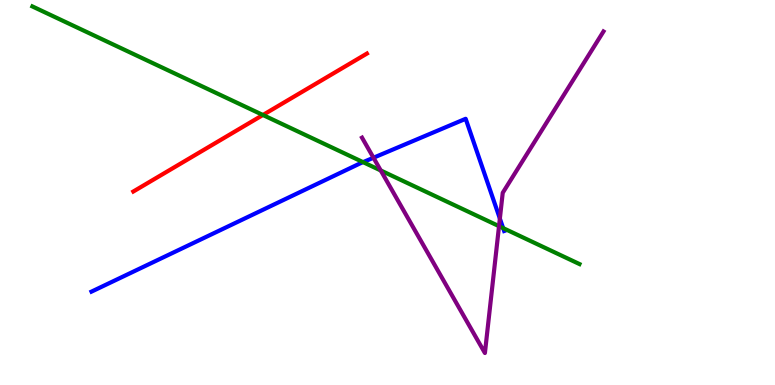[{'lines': ['blue', 'red'], 'intersections': []}, {'lines': ['green', 'red'], 'intersections': [{'x': 3.39, 'y': 7.01}]}, {'lines': ['purple', 'red'], 'intersections': []}, {'lines': ['blue', 'green'], 'intersections': [{'x': 4.68, 'y': 5.79}, {'x': 6.49, 'y': 4.08}]}, {'lines': ['blue', 'purple'], 'intersections': [{'x': 4.82, 'y': 5.9}, {'x': 6.45, 'y': 4.32}]}, {'lines': ['green', 'purple'], 'intersections': [{'x': 4.91, 'y': 5.57}, {'x': 6.44, 'y': 4.13}]}]